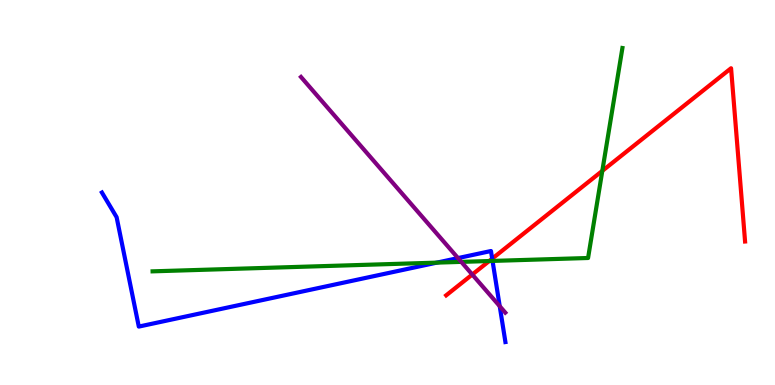[{'lines': ['blue', 'red'], 'intersections': [{'x': 6.35, 'y': 3.28}]}, {'lines': ['green', 'red'], 'intersections': [{'x': 6.31, 'y': 3.22}, {'x': 7.77, 'y': 5.56}]}, {'lines': ['purple', 'red'], 'intersections': [{'x': 6.09, 'y': 2.87}]}, {'lines': ['blue', 'green'], 'intersections': [{'x': 5.64, 'y': 3.18}, {'x': 6.36, 'y': 3.22}]}, {'lines': ['blue', 'purple'], 'intersections': [{'x': 5.91, 'y': 3.3}, {'x': 6.45, 'y': 2.05}]}, {'lines': ['green', 'purple'], 'intersections': [{'x': 5.95, 'y': 3.2}]}]